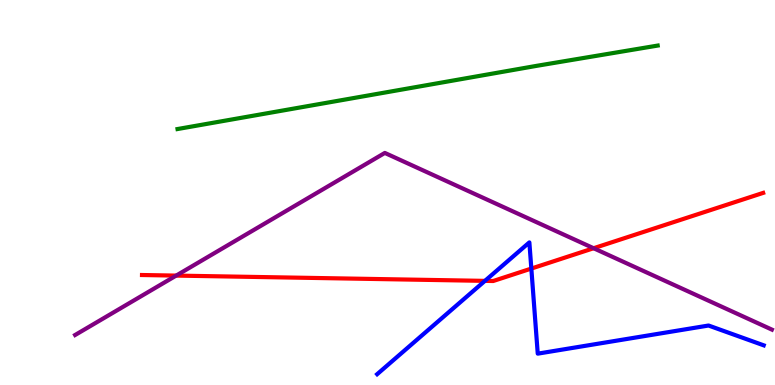[{'lines': ['blue', 'red'], 'intersections': [{'x': 6.26, 'y': 2.7}, {'x': 6.86, 'y': 3.02}]}, {'lines': ['green', 'red'], 'intersections': []}, {'lines': ['purple', 'red'], 'intersections': [{'x': 2.27, 'y': 2.84}, {'x': 7.66, 'y': 3.55}]}, {'lines': ['blue', 'green'], 'intersections': []}, {'lines': ['blue', 'purple'], 'intersections': []}, {'lines': ['green', 'purple'], 'intersections': []}]